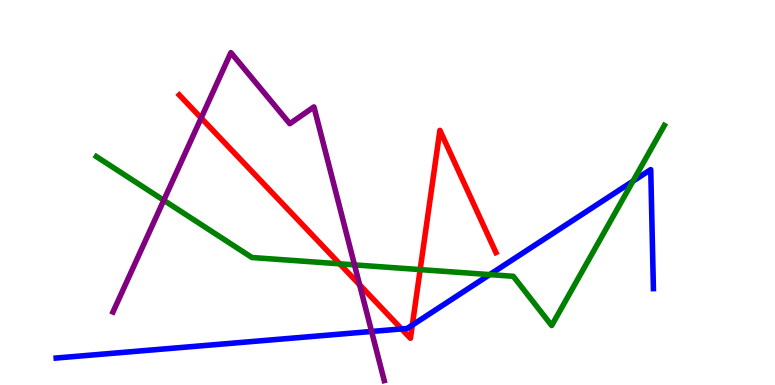[{'lines': ['blue', 'red'], 'intersections': [{'x': 5.18, 'y': 1.46}, {'x': 5.32, 'y': 1.56}]}, {'lines': ['green', 'red'], 'intersections': [{'x': 4.38, 'y': 3.15}, {'x': 5.42, 'y': 3.0}]}, {'lines': ['purple', 'red'], 'intersections': [{'x': 2.6, 'y': 6.93}, {'x': 4.64, 'y': 2.6}]}, {'lines': ['blue', 'green'], 'intersections': [{'x': 6.32, 'y': 2.87}, {'x': 8.17, 'y': 5.29}]}, {'lines': ['blue', 'purple'], 'intersections': [{'x': 4.79, 'y': 1.39}]}, {'lines': ['green', 'purple'], 'intersections': [{'x': 2.11, 'y': 4.8}, {'x': 4.57, 'y': 3.12}]}]